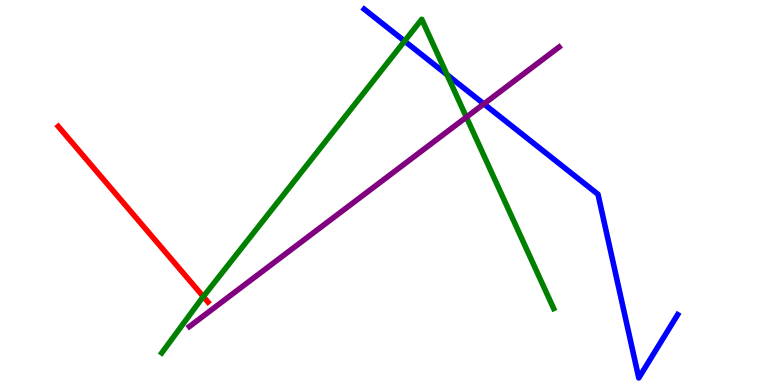[{'lines': ['blue', 'red'], 'intersections': []}, {'lines': ['green', 'red'], 'intersections': [{'x': 2.62, 'y': 2.3}]}, {'lines': ['purple', 'red'], 'intersections': []}, {'lines': ['blue', 'green'], 'intersections': [{'x': 5.22, 'y': 8.93}, {'x': 5.77, 'y': 8.06}]}, {'lines': ['blue', 'purple'], 'intersections': [{'x': 6.24, 'y': 7.3}]}, {'lines': ['green', 'purple'], 'intersections': [{'x': 6.02, 'y': 6.96}]}]